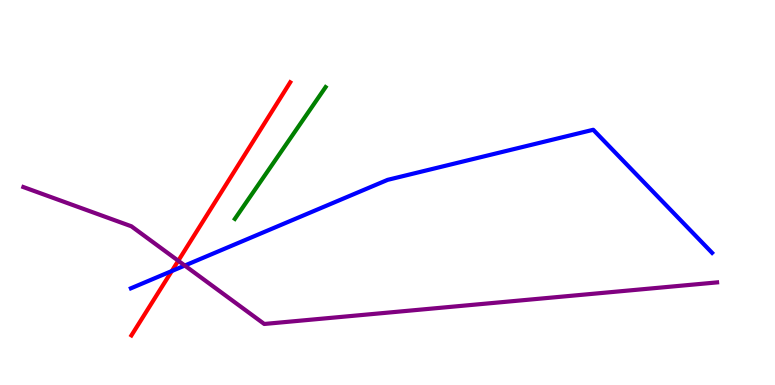[{'lines': ['blue', 'red'], 'intersections': [{'x': 2.22, 'y': 2.96}]}, {'lines': ['green', 'red'], 'intersections': []}, {'lines': ['purple', 'red'], 'intersections': [{'x': 2.3, 'y': 3.23}]}, {'lines': ['blue', 'green'], 'intersections': []}, {'lines': ['blue', 'purple'], 'intersections': [{'x': 2.38, 'y': 3.1}]}, {'lines': ['green', 'purple'], 'intersections': []}]